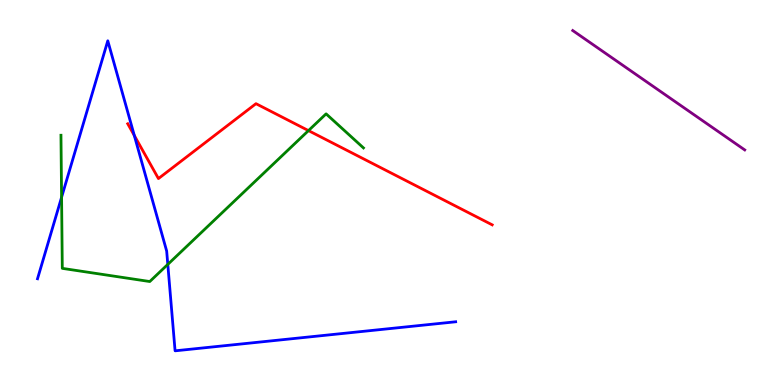[{'lines': ['blue', 'red'], 'intersections': [{'x': 1.73, 'y': 6.48}]}, {'lines': ['green', 'red'], 'intersections': [{'x': 3.98, 'y': 6.61}]}, {'lines': ['purple', 'red'], 'intersections': []}, {'lines': ['blue', 'green'], 'intersections': [{'x': 0.795, 'y': 4.88}, {'x': 2.17, 'y': 3.13}]}, {'lines': ['blue', 'purple'], 'intersections': []}, {'lines': ['green', 'purple'], 'intersections': []}]